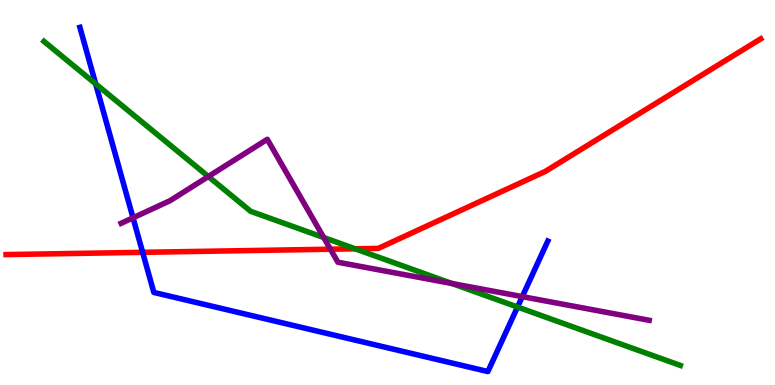[{'lines': ['blue', 'red'], 'intersections': [{'x': 1.84, 'y': 3.45}]}, {'lines': ['green', 'red'], 'intersections': [{'x': 4.58, 'y': 3.54}]}, {'lines': ['purple', 'red'], 'intersections': [{'x': 4.26, 'y': 3.53}]}, {'lines': ['blue', 'green'], 'intersections': [{'x': 1.23, 'y': 7.82}, {'x': 6.68, 'y': 2.03}]}, {'lines': ['blue', 'purple'], 'intersections': [{'x': 1.72, 'y': 4.34}, {'x': 6.74, 'y': 2.3}]}, {'lines': ['green', 'purple'], 'intersections': [{'x': 2.69, 'y': 5.42}, {'x': 4.18, 'y': 3.83}, {'x': 5.83, 'y': 2.64}]}]